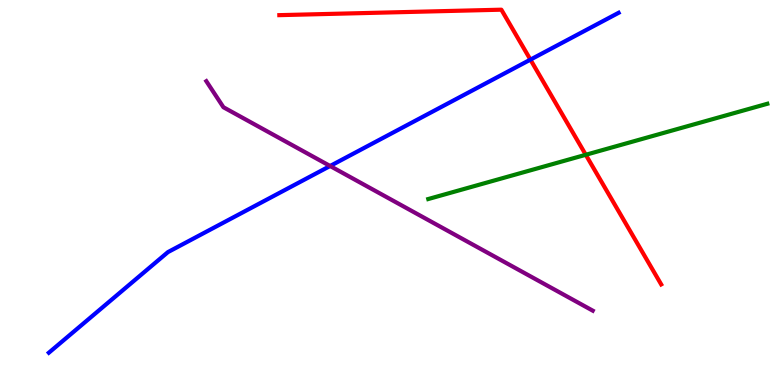[{'lines': ['blue', 'red'], 'intersections': [{'x': 6.84, 'y': 8.45}]}, {'lines': ['green', 'red'], 'intersections': [{'x': 7.56, 'y': 5.98}]}, {'lines': ['purple', 'red'], 'intersections': []}, {'lines': ['blue', 'green'], 'intersections': []}, {'lines': ['blue', 'purple'], 'intersections': [{'x': 4.26, 'y': 5.69}]}, {'lines': ['green', 'purple'], 'intersections': []}]